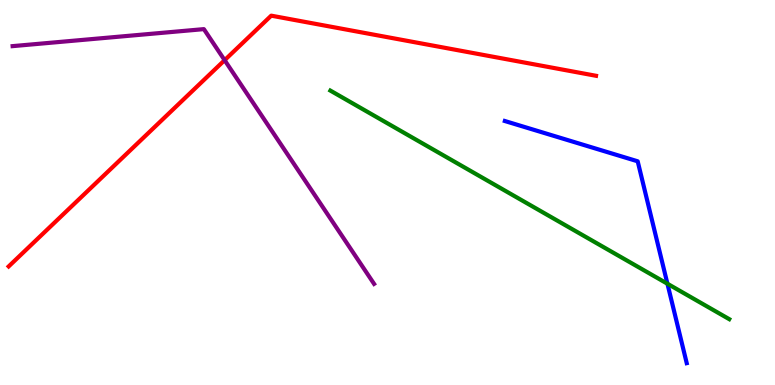[{'lines': ['blue', 'red'], 'intersections': []}, {'lines': ['green', 'red'], 'intersections': []}, {'lines': ['purple', 'red'], 'intersections': [{'x': 2.9, 'y': 8.44}]}, {'lines': ['blue', 'green'], 'intersections': [{'x': 8.61, 'y': 2.63}]}, {'lines': ['blue', 'purple'], 'intersections': []}, {'lines': ['green', 'purple'], 'intersections': []}]